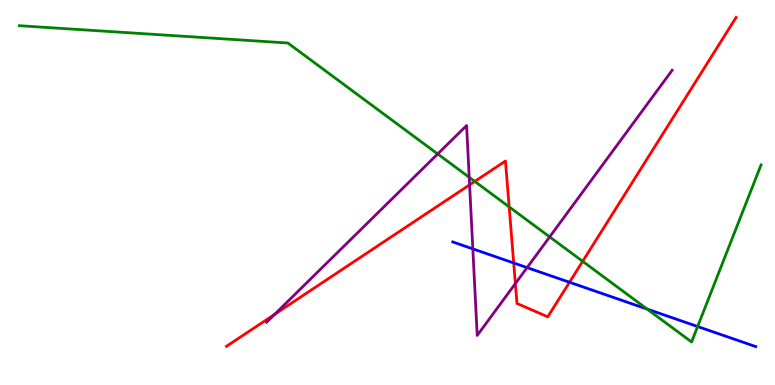[{'lines': ['blue', 'red'], 'intersections': [{'x': 6.63, 'y': 3.17}, {'x': 7.35, 'y': 2.67}]}, {'lines': ['green', 'red'], 'intersections': [{'x': 6.13, 'y': 5.29}, {'x': 6.57, 'y': 4.63}, {'x': 7.52, 'y': 3.21}]}, {'lines': ['purple', 'red'], 'intersections': [{'x': 3.54, 'y': 1.84}, {'x': 6.06, 'y': 5.2}, {'x': 6.65, 'y': 2.64}]}, {'lines': ['blue', 'green'], 'intersections': [{'x': 8.35, 'y': 1.97}, {'x': 9.0, 'y': 1.52}]}, {'lines': ['blue', 'purple'], 'intersections': [{'x': 6.1, 'y': 3.54}, {'x': 6.8, 'y': 3.05}]}, {'lines': ['green', 'purple'], 'intersections': [{'x': 5.65, 'y': 6.0}, {'x': 6.05, 'y': 5.39}, {'x': 7.09, 'y': 3.85}]}]